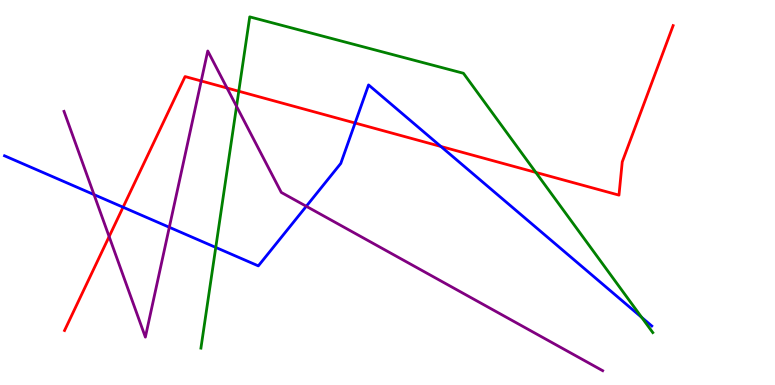[{'lines': ['blue', 'red'], 'intersections': [{'x': 1.59, 'y': 4.62}, {'x': 4.58, 'y': 6.8}, {'x': 5.69, 'y': 6.2}]}, {'lines': ['green', 'red'], 'intersections': [{'x': 3.08, 'y': 7.63}, {'x': 6.91, 'y': 5.52}]}, {'lines': ['purple', 'red'], 'intersections': [{'x': 1.41, 'y': 3.86}, {'x': 2.6, 'y': 7.9}, {'x': 2.93, 'y': 7.71}]}, {'lines': ['blue', 'green'], 'intersections': [{'x': 2.78, 'y': 3.57}, {'x': 8.28, 'y': 1.76}]}, {'lines': ['blue', 'purple'], 'intersections': [{'x': 1.21, 'y': 4.95}, {'x': 2.18, 'y': 4.1}, {'x': 3.95, 'y': 4.64}]}, {'lines': ['green', 'purple'], 'intersections': [{'x': 3.05, 'y': 7.24}]}]